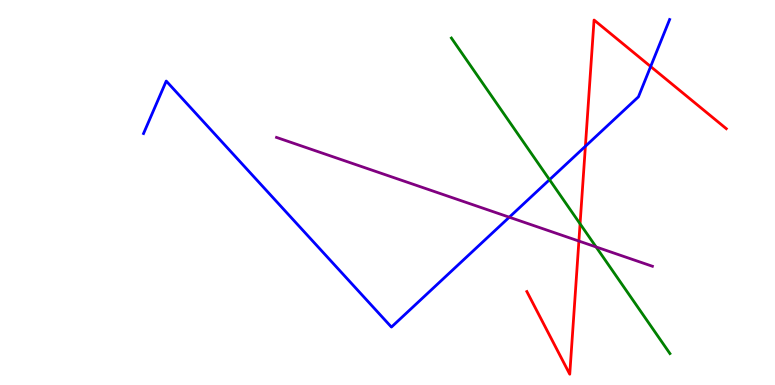[{'lines': ['blue', 'red'], 'intersections': [{'x': 7.55, 'y': 6.2}, {'x': 8.4, 'y': 8.27}]}, {'lines': ['green', 'red'], 'intersections': [{'x': 7.48, 'y': 4.19}]}, {'lines': ['purple', 'red'], 'intersections': [{'x': 7.47, 'y': 3.74}]}, {'lines': ['blue', 'green'], 'intersections': [{'x': 7.09, 'y': 5.33}]}, {'lines': ['blue', 'purple'], 'intersections': [{'x': 6.57, 'y': 4.36}]}, {'lines': ['green', 'purple'], 'intersections': [{'x': 7.69, 'y': 3.59}]}]